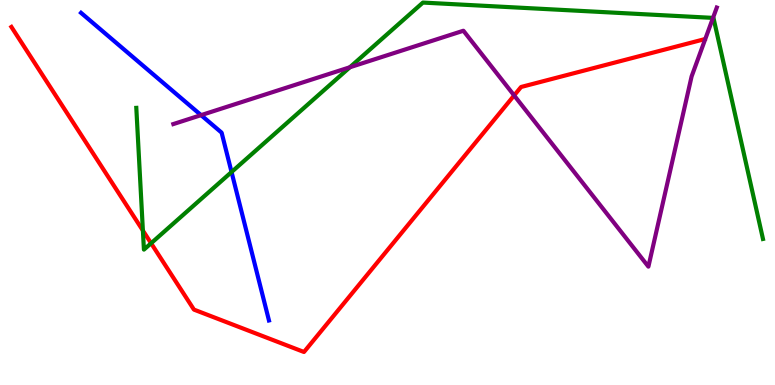[{'lines': ['blue', 'red'], 'intersections': []}, {'lines': ['green', 'red'], 'intersections': [{'x': 1.84, 'y': 4.01}, {'x': 1.95, 'y': 3.68}]}, {'lines': ['purple', 'red'], 'intersections': [{'x': 6.63, 'y': 7.52}]}, {'lines': ['blue', 'green'], 'intersections': [{'x': 2.99, 'y': 5.53}]}, {'lines': ['blue', 'purple'], 'intersections': [{'x': 2.59, 'y': 7.01}]}, {'lines': ['green', 'purple'], 'intersections': [{'x': 4.51, 'y': 8.25}, {'x': 9.2, 'y': 9.54}]}]